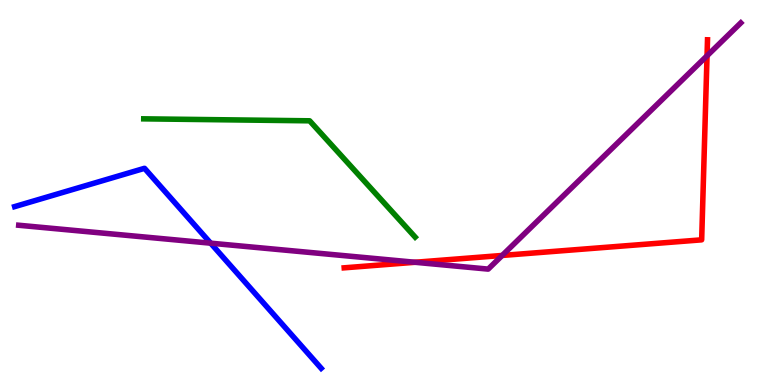[{'lines': ['blue', 'red'], 'intersections': []}, {'lines': ['green', 'red'], 'intersections': []}, {'lines': ['purple', 'red'], 'intersections': [{'x': 5.36, 'y': 3.19}, {'x': 6.48, 'y': 3.36}, {'x': 9.12, 'y': 8.55}]}, {'lines': ['blue', 'green'], 'intersections': []}, {'lines': ['blue', 'purple'], 'intersections': [{'x': 2.72, 'y': 3.68}]}, {'lines': ['green', 'purple'], 'intersections': []}]